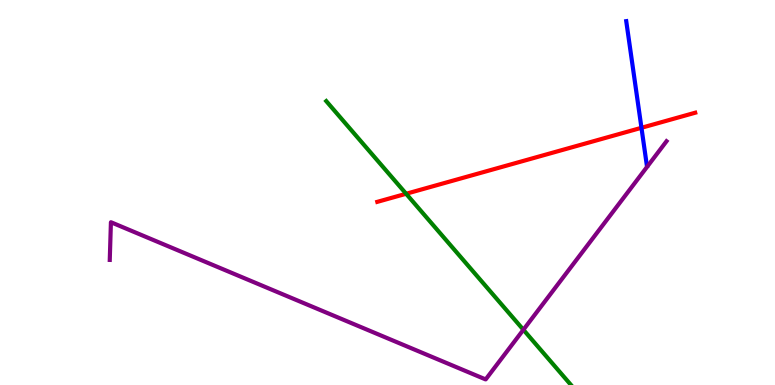[{'lines': ['blue', 'red'], 'intersections': [{'x': 8.28, 'y': 6.68}]}, {'lines': ['green', 'red'], 'intersections': [{'x': 5.24, 'y': 4.97}]}, {'lines': ['purple', 'red'], 'intersections': []}, {'lines': ['blue', 'green'], 'intersections': []}, {'lines': ['blue', 'purple'], 'intersections': []}, {'lines': ['green', 'purple'], 'intersections': [{'x': 6.75, 'y': 1.43}]}]